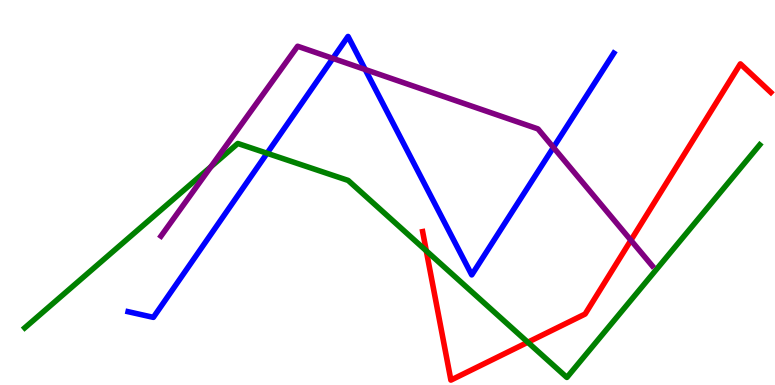[{'lines': ['blue', 'red'], 'intersections': []}, {'lines': ['green', 'red'], 'intersections': [{'x': 5.5, 'y': 3.49}, {'x': 6.81, 'y': 1.11}]}, {'lines': ['purple', 'red'], 'intersections': [{'x': 8.14, 'y': 3.76}]}, {'lines': ['blue', 'green'], 'intersections': [{'x': 3.45, 'y': 6.02}]}, {'lines': ['blue', 'purple'], 'intersections': [{'x': 4.29, 'y': 8.48}, {'x': 4.71, 'y': 8.19}, {'x': 7.14, 'y': 6.17}]}, {'lines': ['green', 'purple'], 'intersections': [{'x': 2.72, 'y': 5.67}]}]